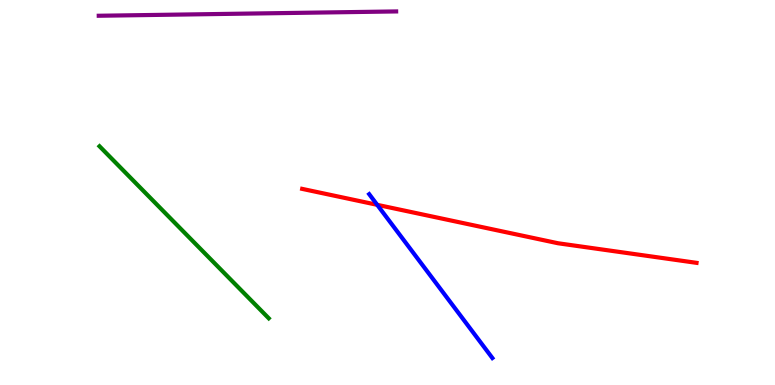[{'lines': ['blue', 'red'], 'intersections': [{'x': 4.87, 'y': 4.68}]}, {'lines': ['green', 'red'], 'intersections': []}, {'lines': ['purple', 'red'], 'intersections': []}, {'lines': ['blue', 'green'], 'intersections': []}, {'lines': ['blue', 'purple'], 'intersections': []}, {'lines': ['green', 'purple'], 'intersections': []}]